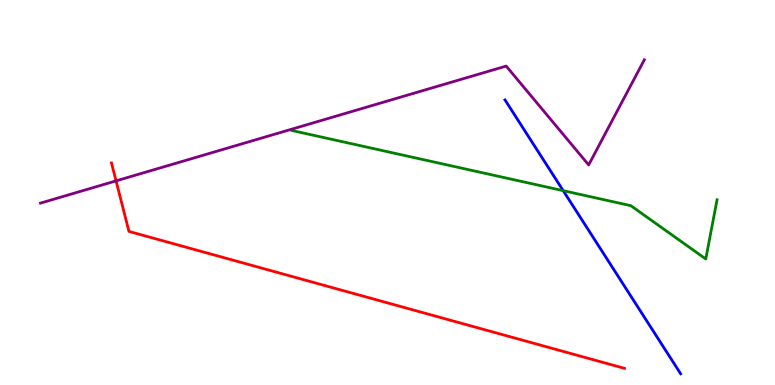[{'lines': ['blue', 'red'], 'intersections': []}, {'lines': ['green', 'red'], 'intersections': []}, {'lines': ['purple', 'red'], 'intersections': [{'x': 1.5, 'y': 5.3}]}, {'lines': ['blue', 'green'], 'intersections': [{'x': 7.27, 'y': 5.05}]}, {'lines': ['blue', 'purple'], 'intersections': []}, {'lines': ['green', 'purple'], 'intersections': []}]